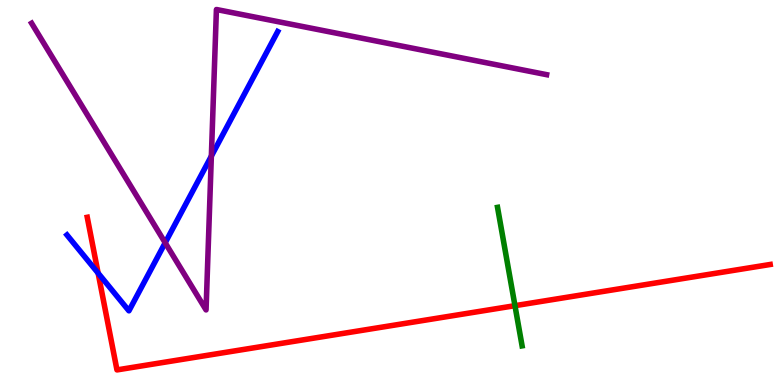[{'lines': ['blue', 'red'], 'intersections': [{'x': 1.27, 'y': 2.91}]}, {'lines': ['green', 'red'], 'intersections': [{'x': 6.64, 'y': 2.06}]}, {'lines': ['purple', 'red'], 'intersections': []}, {'lines': ['blue', 'green'], 'intersections': []}, {'lines': ['blue', 'purple'], 'intersections': [{'x': 2.13, 'y': 3.69}, {'x': 2.73, 'y': 5.95}]}, {'lines': ['green', 'purple'], 'intersections': []}]